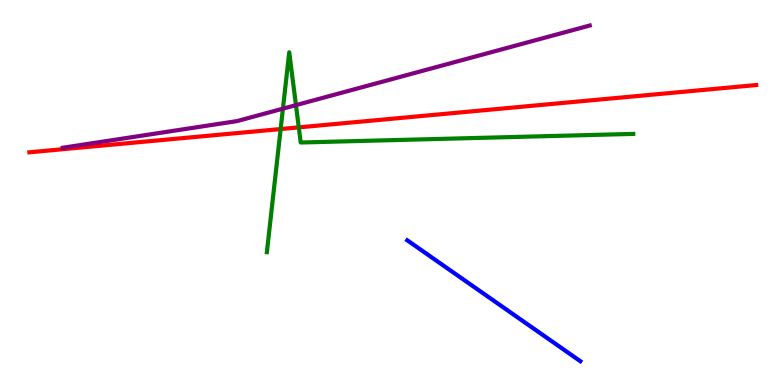[{'lines': ['blue', 'red'], 'intersections': []}, {'lines': ['green', 'red'], 'intersections': [{'x': 3.62, 'y': 6.65}, {'x': 3.86, 'y': 6.69}]}, {'lines': ['purple', 'red'], 'intersections': []}, {'lines': ['blue', 'green'], 'intersections': []}, {'lines': ['blue', 'purple'], 'intersections': []}, {'lines': ['green', 'purple'], 'intersections': [{'x': 3.65, 'y': 7.18}, {'x': 3.82, 'y': 7.27}]}]